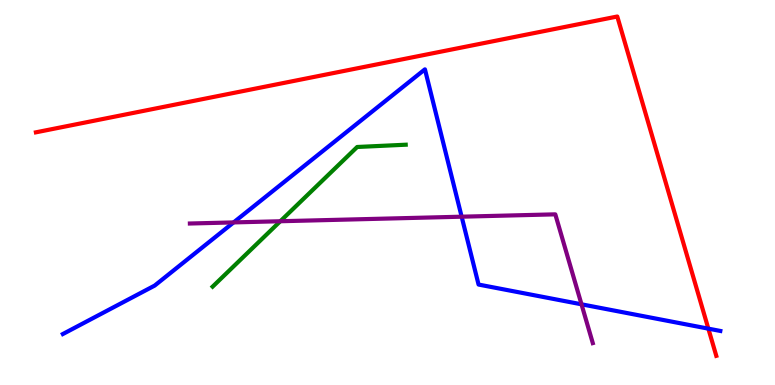[{'lines': ['blue', 'red'], 'intersections': [{'x': 9.14, 'y': 1.46}]}, {'lines': ['green', 'red'], 'intersections': []}, {'lines': ['purple', 'red'], 'intersections': []}, {'lines': ['blue', 'green'], 'intersections': []}, {'lines': ['blue', 'purple'], 'intersections': [{'x': 3.01, 'y': 4.22}, {'x': 5.96, 'y': 4.37}, {'x': 7.5, 'y': 2.1}]}, {'lines': ['green', 'purple'], 'intersections': [{'x': 3.62, 'y': 4.25}]}]